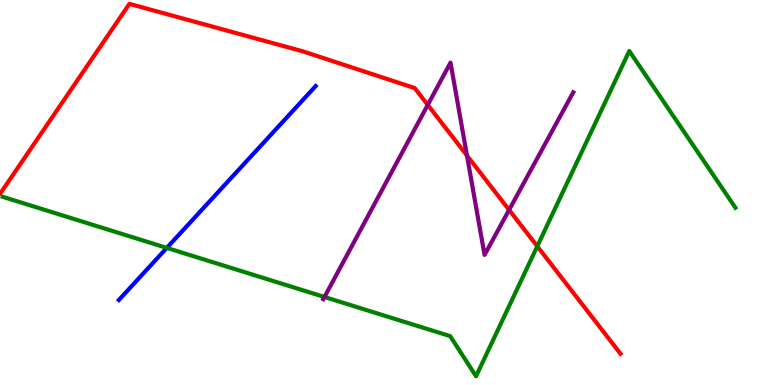[{'lines': ['blue', 'red'], 'intersections': []}, {'lines': ['green', 'red'], 'intersections': [{'x': 6.93, 'y': 3.6}]}, {'lines': ['purple', 'red'], 'intersections': [{'x': 5.52, 'y': 7.28}, {'x': 6.03, 'y': 5.96}, {'x': 6.57, 'y': 4.55}]}, {'lines': ['blue', 'green'], 'intersections': [{'x': 2.15, 'y': 3.56}]}, {'lines': ['blue', 'purple'], 'intersections': []}, {'lines': ['green', 'purple'], 'intersections': [{'x': 4.19, 'y': 2.29}]}]